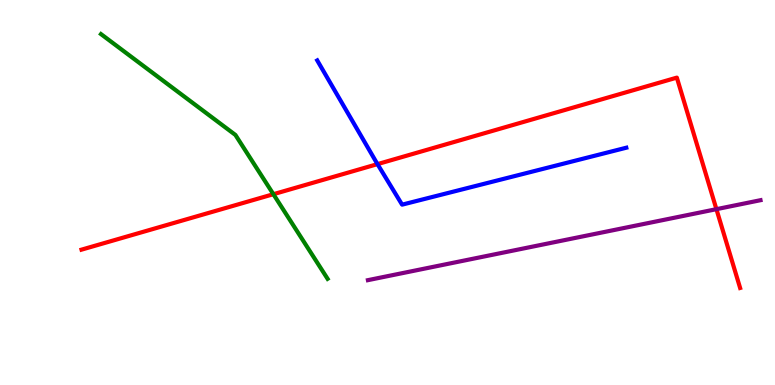[{'lines': ['blue', 'red'], 'intersections': [{'x': 4.87, 'y': 5.74}]}, {'lines': ['green', 'red'], 'intersections': [{'x': 3.53, 'y': 4.96}]}, {'lines': ['purple', 'red'], 'intersections': [{'x': 9.24, 'y': 4.57}]}, {'lines': ['blue', 'green'], 'intersections': []}, {'lines': ['blue', 'purple'], 'intersections': []}, {'lines': ['green', 'purple'], 'intersections': []}]